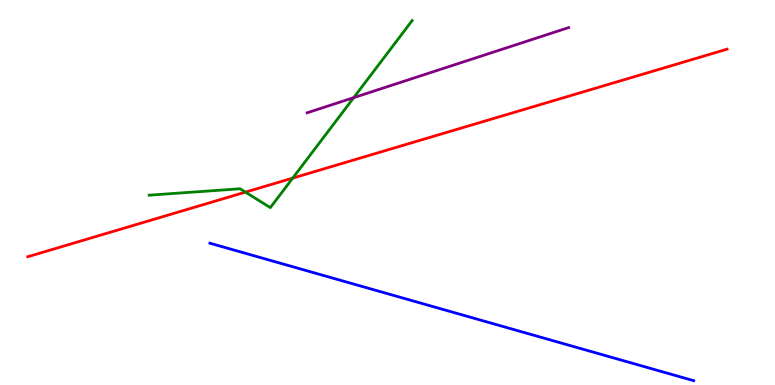[{'lines': ['blue', 'red'], 'intersections': []}, {'lines': ['green', 'red'], 'intersections': [{'x': 3.17, 'y': 5.01}, {'x': 3.78, 'y': 5.37}]}, {'lines': ['purple', 'red'], 'intersections': []}, {'lines': ['blue', 'green'], 'intersections': []}, {'lines': ['blue', 'purple'], 'intersections': []}, {'lines': ['green', 'purple'], 'intersections': [{'x': 4.56, 'y': 7.46}]}]